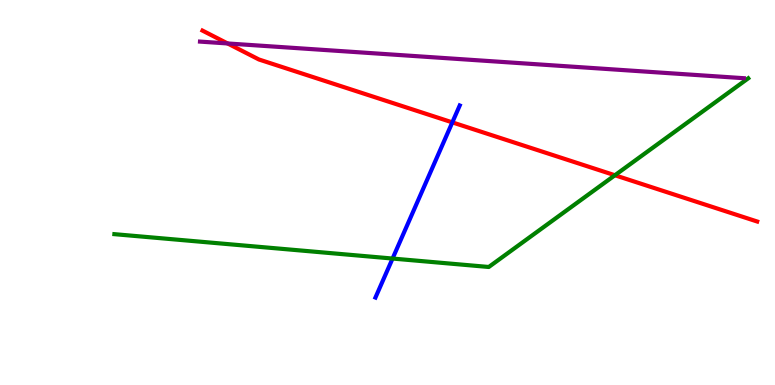[{'lines': ['blue', 'red'], 'intersections': [{'x': 5.84, 'y': 6.82}]}, {'lines': ['green', 'red'], 'intersections': [{'x': 7.93, 'y': 5.45}]}, {'lines': ['purple', 'red'], 'intersections': [{'x': 2.94, 'y': 8.87}]}, {'lines': ['blue', 'green'], 'intersections': [{'x': 5.07, 'y': 3.28}]}, {'lines': ['blue', 'purple'], 'intersections': []}, {'lines': ['green', 'purple'], 'intersections': []}]